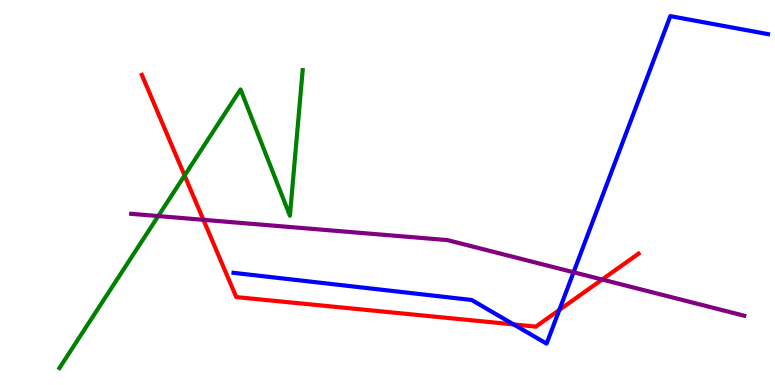[{'lines': ['blue', 'red'], 'intersections': [{'x': 6.63, 'y': 1.57}, {'x': 7.22, 'y': 1.95}]}, {'lines': ['green', 'red'], 'intersections': [{'x': 2.38, 'y': 5.44}]}, {'lines': ['purple', 'red'], 'intersections': [{'x': 2.62, 'y': 4.29}, {'x': 7.77, 'y': 2.74}]}, {'lines': ['blue', 'green'], 'intersections': []}, {'lines': ['blue', 'purple'], 'intersections': [{'x': 7.4, 'y': 2.93}]}, {'lines': ['green', 'purple'], 'intersections': [{'x': 2.04, 'y': 4.39}]}]